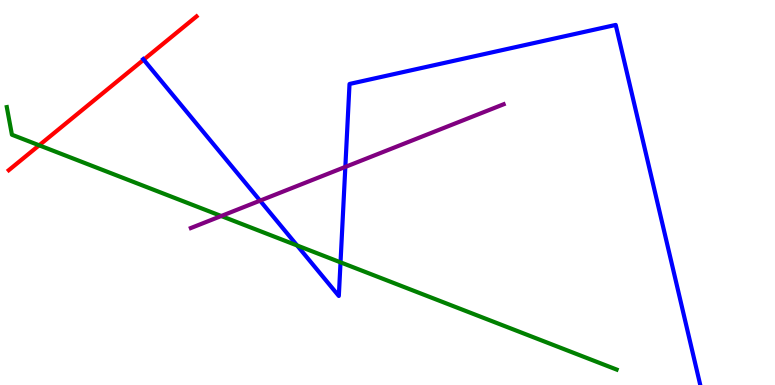[{'lines': ['blue', 'red'], 'intersections': [{'x': 1.85, 'y': 8.45}]}, {'lines': ['green', 'red'], 'intersections': [{'x': 0.505, 'y': 6.23}]}, {'lines': ['purple', 'red'], 'intersections': []}, {'lines': ['blue', 'green'], 'intersections': [{'x': 3.83, 'y': 3.62}, {'x': 4.39, 'y': 3.19}]}, {'lines': ['blue', 'purple'], 'intersections': [{'x': 3.36, 'y': 4.79}, {'x': 4.46, 'y': 5.66}]}, {'lines': ['green', 'purple'], 'intersections': [{'x': 2.85, 'y': 4.39}]}]